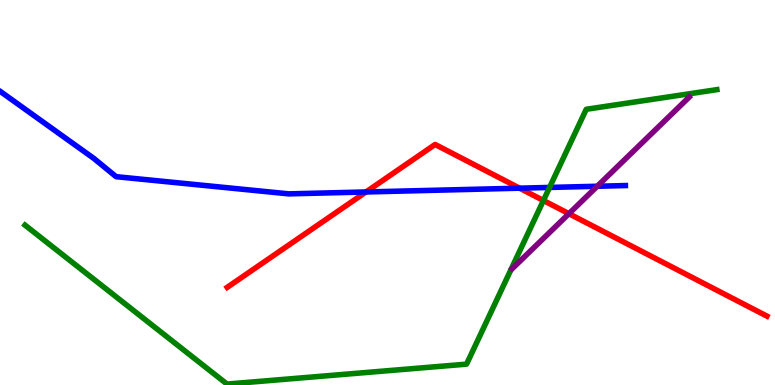[{'lines': ['blue', 'red'], 'intersections': [{'x': 4.72, 'y': 5.01}, {'x': 6.7, 'y': 5.11}]}, {'lines': ['green', 'red'], 'intersections': [{'x': 7.01, 'y': 4.79}]}, {'lines': ['purple', 'red'], 'intersections': [{'x': 7.34, 'y': 4.45}]}, {'lines': ['blue', 'green'], 'intersections': [{'x': 7.09, 'y': 5.13}]}, {'lines': ['blue', 'purple'], 'intersections': [{'x': 7.71, 'y': 5.16}]}, {'lines': ['green', 'purple'], 'intersections': []}]